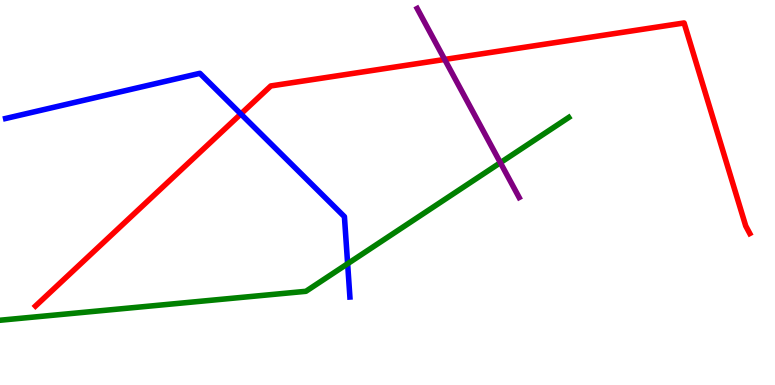[{'lines': ['blue', 'red'], 'intersections': [{'x': 3.11, 'y': 7.04}]}, {'lines': ['green', 'red'], 'intersections': []}, {'lines': ['purple', 'red'], 'intersections': [{'x': 5.74, 'y': 8.46}]}, {'lines': ['blue', 'green'], 'intersections': [{'x': 4.49, 'y': 3.15}]}, {'lines': ['blue', 'purple'], 'intersections': []}, {'lines': ['green', 'purple'], 'intersections': [{'x': 6.46, 'y': 5.77}]}]